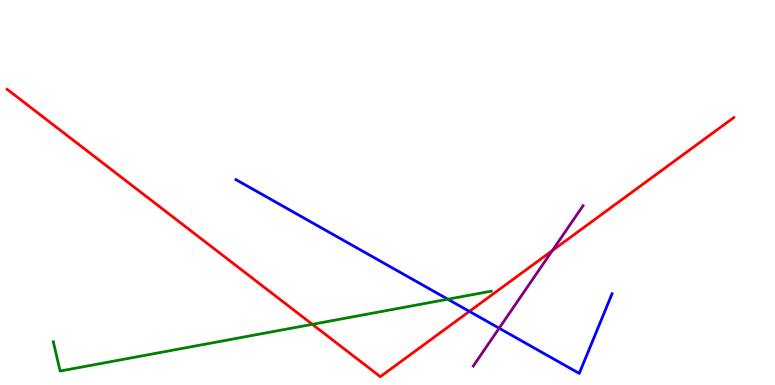[{'lines': ['blue', 'red'], 'intersections': [{'x': 6.06, 'y': 1.91}]}, {'lines': ['green', 'red'], 'intersections': [{'x': 4.03, 'y': 1.58}]}, {'lines': ['purple', 'red'], 'intersections': [{'x': 7.13, 'y': 3.49}]}, {'lines': ['blue', 'green'], 'intersections': [{'x': 5.78, 'y': 2.23}]}, {'lines': ['blue', 'purple'], 'intersections': [{'x': 6.44, 'y': 1.48}]}, {'lines': ['green', 'purple'], 'intersections': []}]